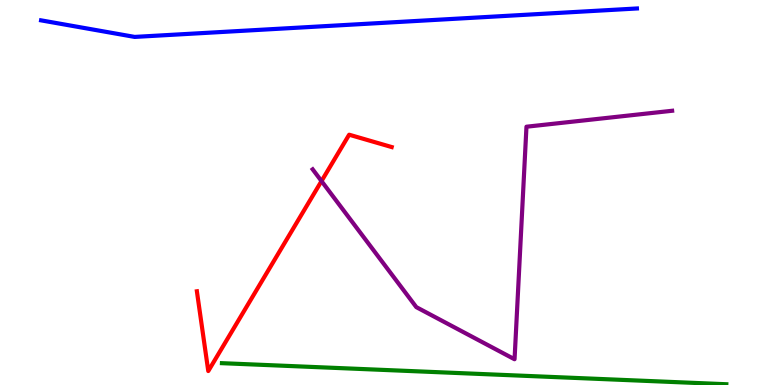[{'lines': ['blue', 'red'], 'intersections': []}, {'lines': ['green', 'red'], 'intersections': []}, {'lines': ['purple', 'red'], 'intersections': [{'x': 4.15, 'y': 5.3}]}, {'lines': ['blue', 'green'], 'intersections': []}, {'lines': ['blue', 'purple'], 'intersections': []}, {'lines': ['green', 'purple'], 'intersections': []}]